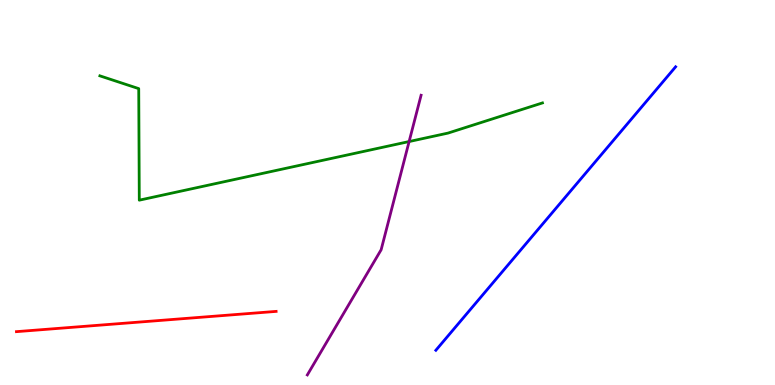[{'lines': ['blue', 'red'], 'intersections': []}, {'lines': ['green', 'red'], 'intersections': []}, {'lines': ['purple', 'red'], 'intersections': []}, {'lines': ['blue', 'green'], 'intersections': []}, {'lines': ['blue', 'purple'], 'intersections': []}, {'lines': ['green', 'purple'], 'intersections': [{'x': 5.28, 'y': 6.32}]}]